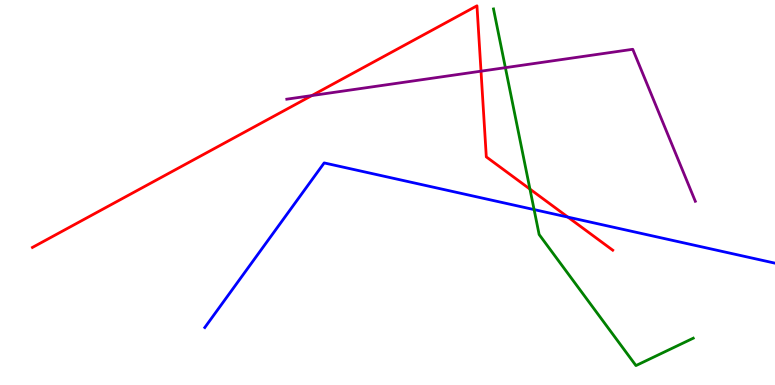[{'lines': ['blue', 'red'], 'intersections': [{'x': 7.33, 'y': 4.36}]}, {'lines': ['green', 'red'], 'intersections': [{'x': 6.84, 'y': 5.09}]}, {'lines': ['purple', 'red'], 'intersections': [{'x': 4.02, 'y': 7.52}, {'x': 6.21, 'y': 8.15}]}, {'lines': ['blue', 'green'], 'intersections': [{'x': 6.89, 'y': 4.56}]}, {'lines': ['blue', 'purple'], 'intersections': []}, {'lines': ['green', 'purple'], 'intersections': [{'x': 6.52, 'y': 8.24}]}]